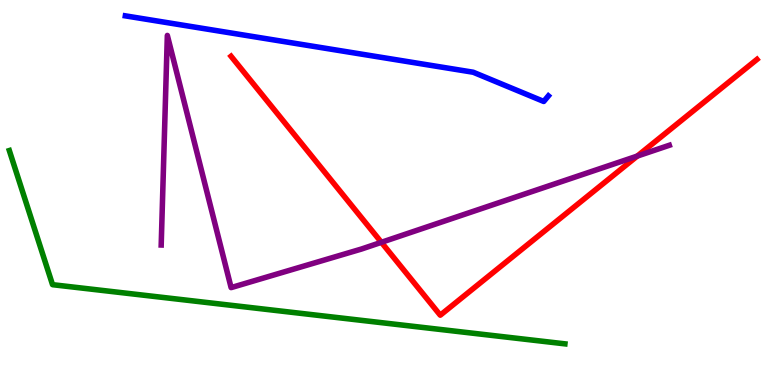[{'lines': ['blue', 'red'], 'intersections': []}, {'lines': ['green', 'red'], 'intersections': []}, {'lines': ['purple', 'red'], 'intersections': [{'x': 4.92, 'y': 3.71}, {'x': 8.22, 'y': 5.95}]}, {'lines': ['blue', 'green'], 'intersections': []}, {'lines': ['blue', 'purple'], 'intersections': []}, {'lines': ['green', 'purple'], 'intersections': []}]